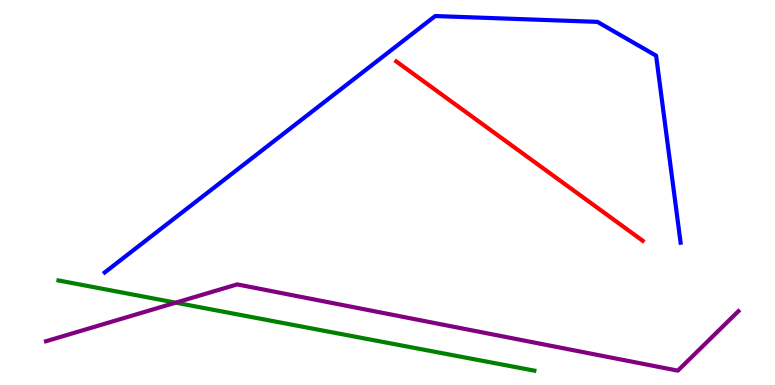[{'lines': ['blue', 'red'], 'intersections': []}, {'lines': ['green', 'red'], 'intersections': []}, {'lines': ['purple', 'red'], 'intersections': []}, {'lines': ['blue', 'green'], 'intersections': []}, {'lines': ['blue', 'purple'], 'intersections': []}, {'lines': ['green', 'purple'], 'intersections': [{'x': 2.27, 'y': 2.14}]}]